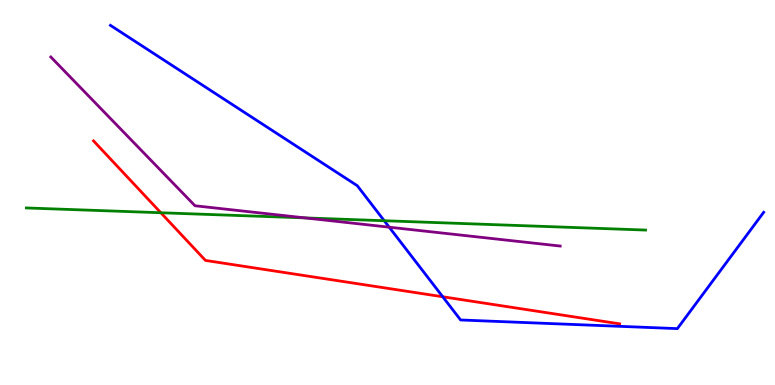[{'lines': ['blue', 'red'], 'intersections': [{'x': 5.71, 'y': 2.29}]}, {'lines': ['green', 'red'], 'intersections': [{'x': 2.08, 'y': 4.47}]}, {'lines': ['purple', 'red'], 'intersections': []}, {'lines': ['blue', 'green'], 'intersections': [{'x': 4.96, 'y': 4.27}]}, {'lines': ['blue', 'purple'], 'intersections': [{'x': 5.02, 'y': 4.1}]}, {'lines': ['green', 'purple'], 'intersections': [{'x': 3.94, 'y': 4.34}]}]